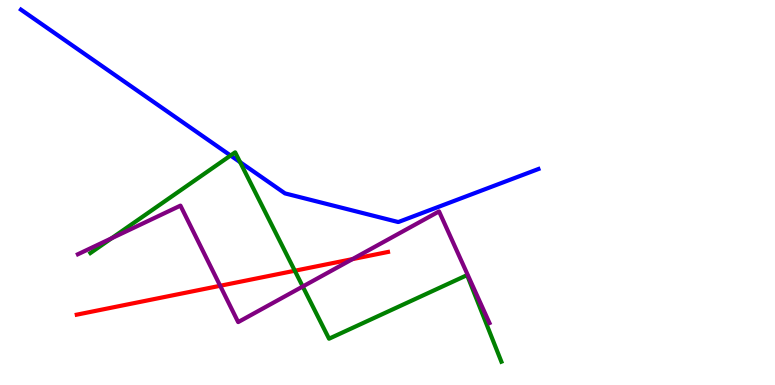[{'lines': ['blue', 'red'], 'intersections': []}, {'lines': ['green', 'red'], 'intersections': [{'x': 3.8, 'y': 2.97}]}, {'lines': ['purple', 'red'], 'intersections': [{'x': 2.84, 'y': 2.58}, {'x': 4.55, 'y': 3.27}]}, {'lines': ['blue', 'green'], 'intersections': [{'x': 2.98, 'y': 5.96}, {'x': 3.1, 'y': 5.79}]}, {'lines': ['blue', 'purple'], 'intersections': []}, {'lines': ['green', 'purple'], 'intersections': [{'x': 1.44, 'y': 3.81}, {'x': 3.91, 'y': 2.56}]}]